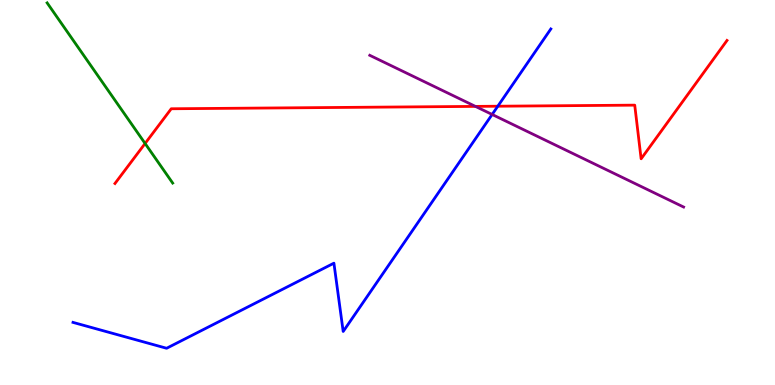[{'lines': ['blue', 'red'], 'intersections': [{'x': 6.42, 'y': 7.24}]}, {'lines': ['green', 'red'], 'intersections': [{'x': 1.87, 'y': 6.27}]}, {'lines': ['purple', 'red'], 'intersections': [{'x': 6.13, 'y': 7.24}]}, {'lines': ['blue', 'green'], 'intersections': []}, {'lines': ['blue', 'purple'], 'intersections': [{'x': 6.35, 'y': 7.03}]}, {'lines': ['green', 'purple'], 'intersections': []}]